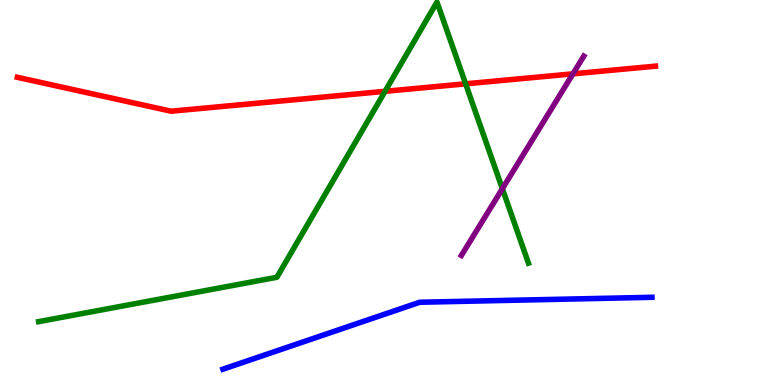[{'lines': ['blue', 'red'], 'intersections': []}, {'lines': ['green', 'red'], 'intersections': [{'x': 4.97, 'y': 7.63}, {'x': 6.01, 'y': 7.82}]}, {'lines': ['purple', 'red'], 'intersections': [{'x': 7.39, 'y': 8.08}]}, {'lines': ['blue', 'green'], 'intersections': []}, {'lines': ['blue', 'purple'], 'intersections': []}, {'lines': ['green', 'purple'], 'intersections': [{'x': 6.48, 'y': 5.1}]}]